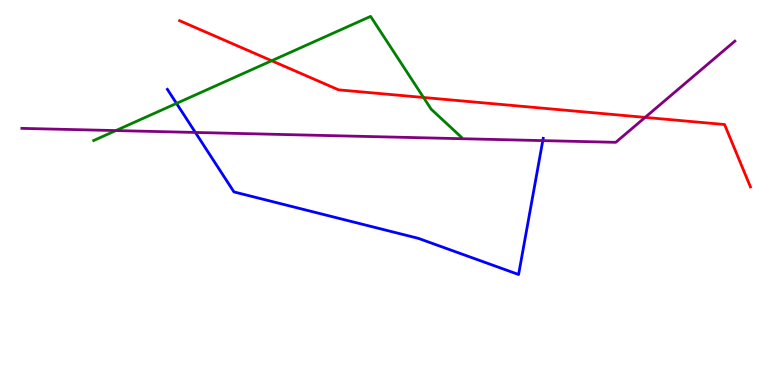[{'lines': ['blue', 'red'], 'intersections': []}, {'lines': ['green', 'red'], 'intersections': [{'x': 3.51, 'y': 8.42}, {'x': 5.46, 'y': 7.47}]}, {'lines': ['purple', 'red'], 'intersections': [{'x': 8.32, 'y': 6.95}]}, {'lines': ['blue', 'green'], 'intersections': [{'x': 2.28, 'y': 7.31}]}, {'lines': ['blue', 'purple'], 'intersections': [{'x': 2.52, 'y': 6.56}, {'x': 7.0, 'y': 6.35}]}, {'lines': ['green', 'purple'], 'intersections': [{'x': 1.49, 'y': 6.61}]}]